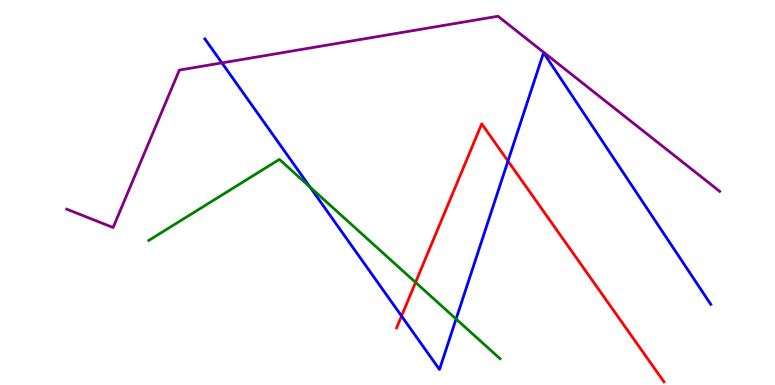[{'lines': ['blue', 'red'], 'intersections': [{'x': 5.18, 'y': 1.79}, {'x': 6.55, 'y': 5.82}]}, {'lines': ['green', 'red'], 'intersections': [{'x': 5.36, 'y': 2.67}]}, {'lines': ['purple', 'red'], 'intersections': []}, {'lines': ['blue', 'green'], 'intersections': [{'x': 4.0, 'y': 5.14}, {'x': 5.88, 'y': 1.71}]}, {'lines': ['blue', 'purple'], 'intersections': [{'x': 2.86, 'y': 8.37}]}, {'lines': ['green', 'purple'], 'intersections': []}]